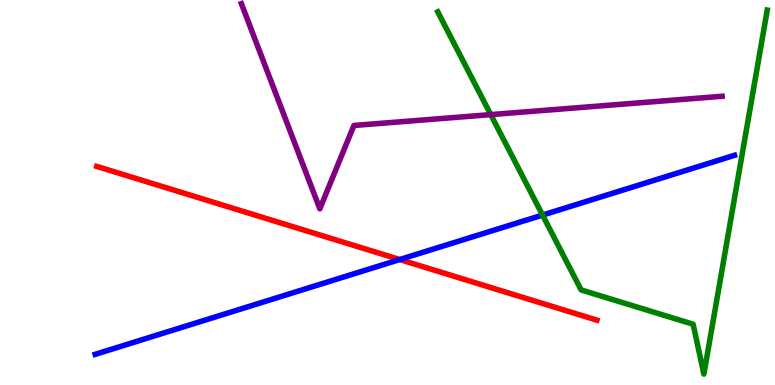[{'lines': ['blue', 'red'], 'intersections': [{'x': 5.16, 'y': 3.26}]}, {'lines': ['green', 'red'], 'intersections': []}, {'lines': ['purple', 'red'], 'intersections': []}, {'lines': ['blue', 'green'], 'intersections': [{'x': 7.0, 'y': 4.41}]}, {'lines': ['blue', 'purple'], 'intersections': []}, {'lines': ['green', 'purple'], 'intersections': [{'x': 6.33, 'y': 7.02}]}]